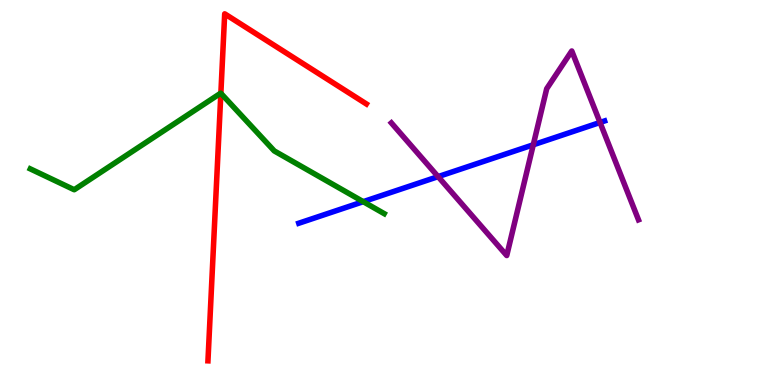[{'lines': ['blue', 'red'], 'intersections': []}, {'lines': ['green', 'red'], 'intersections': [{'x': 2.85, 'y': 7.58}]}, {'lines': ['purple', 'red'], 'intersections': []}, {'lines': ['blue', 'green'], 'intersections': [{'x': 4.69, 'y': 4.76}]}, {'lines': ['blue', 'purple'], 'intersections': [{'x': 5.65, 'y': 5.41}, {'x': 6.88, 'y': 6.24}, {'x': 7.74, 'y': 6.82}]}, {'lines': ['green', 'purple'], 'intersections': []}]